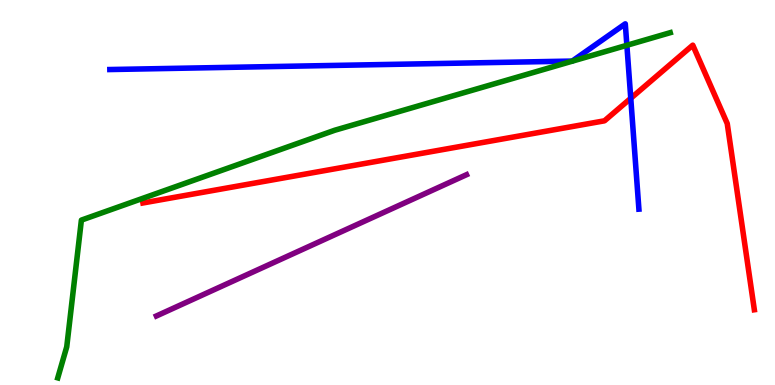[{'lines': ['blue', 'red'], 'intersections': [{'x': 8.14, 'y': 7.45}]}, {'lines': ['green', 'red'], 'intersections': []}, {'lines': ['purple', 'red'], 'intersections': []}, {'lines': ['blue', 'green'], 'intersections': [{'x': 8.09, 'y': 8.82}]}, {'lines': ['blue', 'purple'], 'intersections': []}, {'lines': ['green', 'purple'], 'intersections': []}]